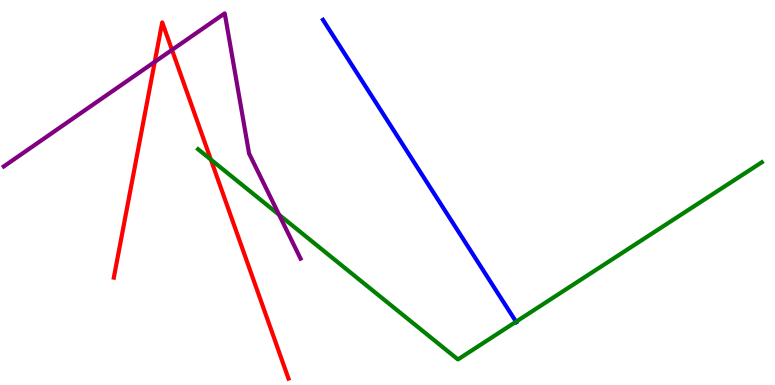[{'lines': ['blue', 'red'], 'intersections': []}, {'lines': ['green', 'red'], 'intersections': [{'x': 2.72, 'y': 5.86}]}, {'lines': ['purple', 'red'], 'intersections': [{'x': 2.0, 'y': 8.39}, {'x': 2.22, 'y': 8.7}]}, {'lines': ['blue', 'green'], 'intersections': [{'x': 6.66, 'y': 1.64}]}, {'lines': ['blue', 'purple'], 'intersections': []}, {'lines': ['green', 'purple'], 'intersections': [{'x': 3.6, 'y': 4.42}]}]